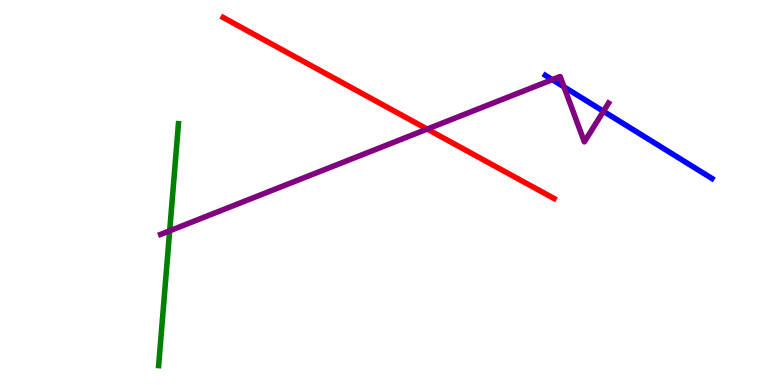[{'lines': ['blue', 'red'], 'intersections': []}, {'lines': ['green', 'red'], 'intersections': []}, {'lines': ['purple', 'red'], 'intersections': [{'x': 5.51, 'y': 6.65}]}, {'lines': ['blue', 'green'], 'intersections': []}, {'lines': ['blue', 'purple'], 'intersections': [{'x': 7.13, 'y': 7.93}, {'x': 7.28, 'y': 7.74}, {'x': 7.79, 'y': 7.11}]}, {'lines': ['green', 'purple'], 'intersections': [{'x': 2.19, 'y': 4.0}]}]